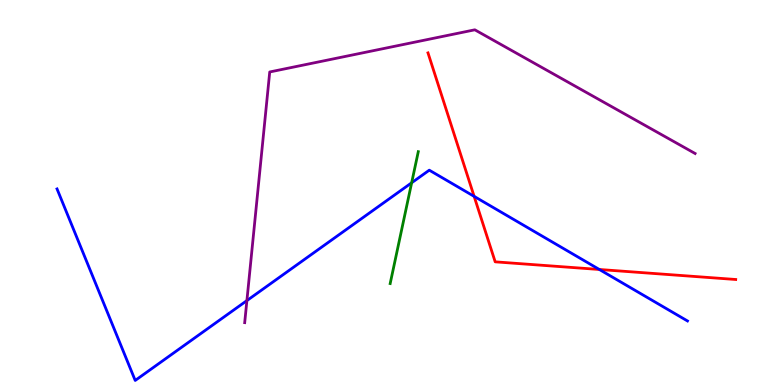[{'lines': ['blue', 'red'], 'intersections': [{'x': 6.12, 'y': 4.9}, {'x': 7.73, 'y': 3.0}]}, {'lines': ['green', 'red'], 'intersections': []}, {'lines': ['purple', 'red'], 'intersections': []}, {'lines': ['blue', 'green'], 'intersections': [{'x': 5.31, 'y': 5.25}]}, {'lines': ['blue', 'purple'], 'intersections': [{'x': 3.19, 'y': 2.19}]}, {'lines': ['green', 'purple'], 'intersections': []}]